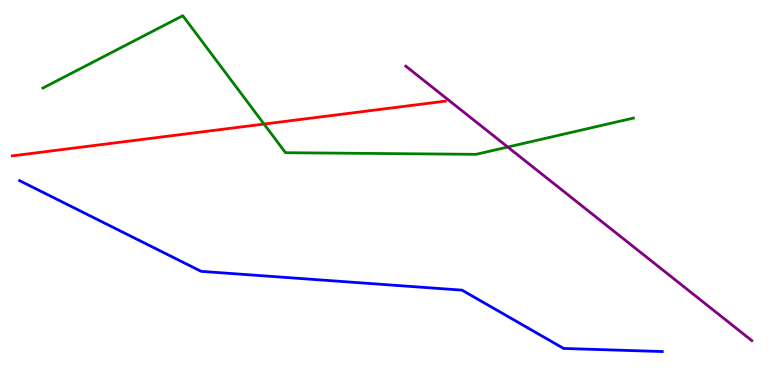[{'lines': ['blue', 'red'], 'intersections': []}, {'lines': ['green', 'red'], 'intersections': [{'x': 3.41, 'y': 6.78}]}, {'lines': ['purple', 'red'], 'intersections': []}, {'lines': ['blue', 'green'], 'intersections': []}, {'lines': ['blue', 'purple'], 'intersections': []}, {'lines': ['green', 'purple'], 'intersections': [{'x': 6.55, 'y': 6.18}]}]